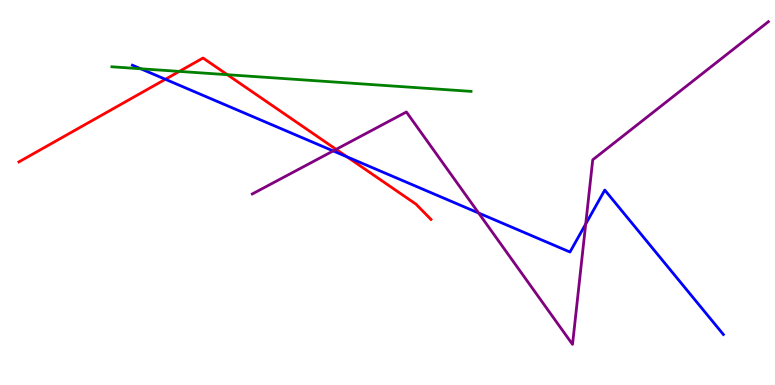[{'lines': ['blue', 'red'], 'intersections': [{'x': 2.13, 'y': 7.94}, {'x': 4.48, 'y': 5.93}]}, {'lines': ['green', 'red'], 'intersections': [{'x': 2.31, 'y': 8.15}, {'x': 2.93, 'y': 8.06}]}, {'lines': ['purple', 'red'], 'intersections': [{'x': 4.34, 'y': 6.12}]}, {'lines': ['blue', 'green'], 'intersections': [{'x': 1.82, 'y': 8.21}]}, {'lines': ['blue', 'purple'], 'intersections': [{'x': 4.3, 'y': 6.08}, {'x': 6.18, 'y': 4.47}, {'x': 7.56, 'y': 4.18}]}, {'lines': ['green', 'purple'], 'intersections': []}]